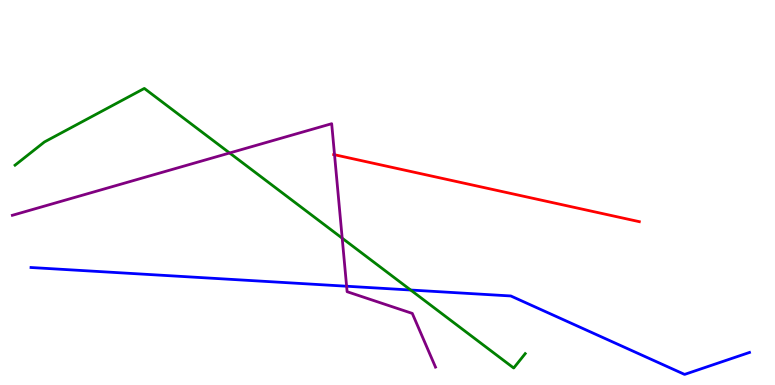[{'lines': ['blue', 'red'], 'intersections': []}, {'lines': ['green', 'red'], 'intersections': []}, {'lines': ['purple', 'red'], 'intersections': [{'x': 4.32, 'y': 5.98}]}, {'lines': ['blue', 'green'], 'intersections': [{'x': 5.3, 'y': 2.47}]}, {'lines': ['blue', 'purple'], 'intersections': [{'x': 4.47, 'y': 2.57}]}, {'lines': ['green', 'purple'], 'intersections': [{'x': 2.96, 'y': 6.03}, {'x': 4.42, 'y': 3.81}]}]